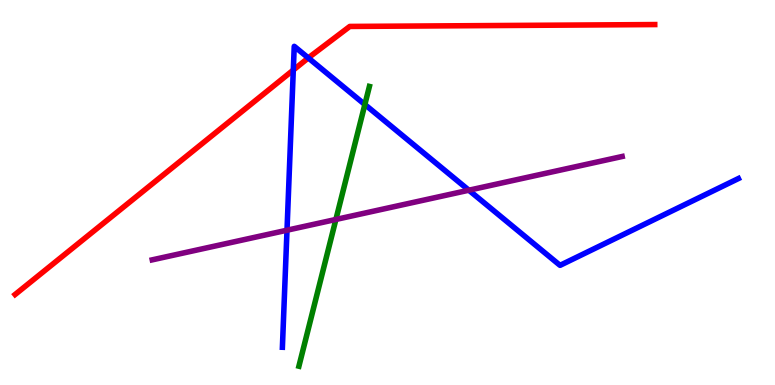[{'lines': ['blue', 'red'], 'intersections': [{'x': 3.78, 'y': 8.18}, {'x': 3.98, 'y': 8.5}]}, {'lines': ['green', 'red'], 'intersections': []}, {'lines': ['purple', 'red'], 'intersections': []}, {'lines': ['blue', 'green'], 'intersections': [{'x': 4.71, 'y': 7.29}]}, {'lines': ['blue', 'purple'], 'intersections': [{'x': 3.7, 'y': 4.02}, {'x': 6.05, 'y': 5.06}]}, {'lines': ['green', 'purple'], 'intersections': [{'x': 4.33, 'y': 4.3}]}]